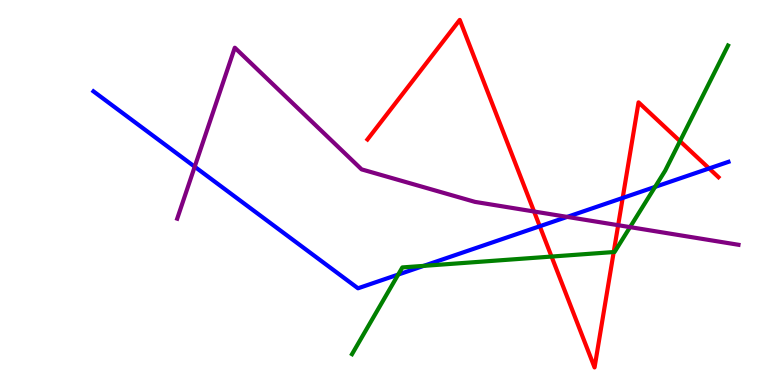[{'lines': ['blue', 'red'], 'intersections': [{'x': 6.96, 'y': 4.12}, {'x': 8.03, 'y': 4.86}, {'x': 9.15, 'y': 5.62}]}, {'lines': ['green', 'red'], 'intersections': [{'x': 7.12, 'y': 3.34}, {'x': 7.92, 'y': 3.45}, {'x': 8.77, 'y': 6.33}]}, {'lines': ['purple', 'red'], 'intersections': [{'x': 6.89, 'y': 4.51}, {'x': 7.98, 'y': 4.15}]}, {'lines': ['blue', 'green'], 'intersections': [{'x': 5.14, 'y': 2.87}, {'x': 5.47, 'y': 3.09}, {'x': 8.45, 'y': 5.15}]}, {'lines': ['blue', 'purple'], 'intersections': [{'x': 2.51, 'y': 5.67}, {'x': 7.32, 'y': 4.37}]}, {'lines': ['green', 'purple'], 'intersections': [{'x': 8.13, 'y': 4.1}]}]